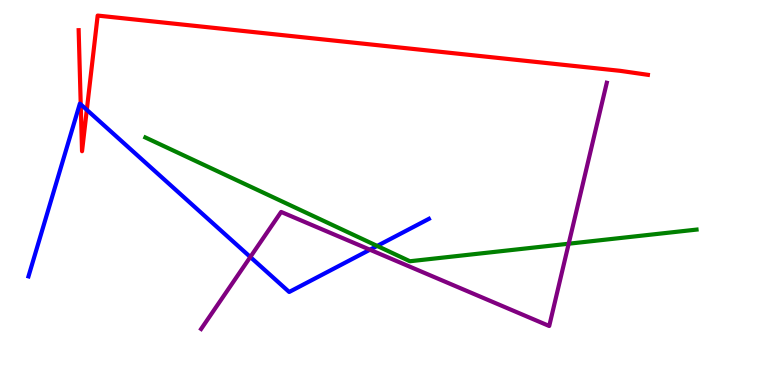[{'lines': ['blue', 'red'], 'intersections': [{'x': 1.04, 'y': 7.29}, {'x': 1.12, 'y': 7.15}]}, {'lines': ['green', 'red'], 'intersections': []}, {'lines': ['purple', 'red'], 'intersections': []}, {'lines': ['blue', 'green'], 'intersections': [{'x': 4.87, 'y': 3.61}]}, {'lines': ['blue', 'purple'], 'intersections': [{'x': 3.23, 'y': 3.32}, {'x': 4.77, 'y': 3.51}]}, {'lines': ['green', 'purple'], 'intersections': [{'x': 7.34, 'y': 3.67}]}]